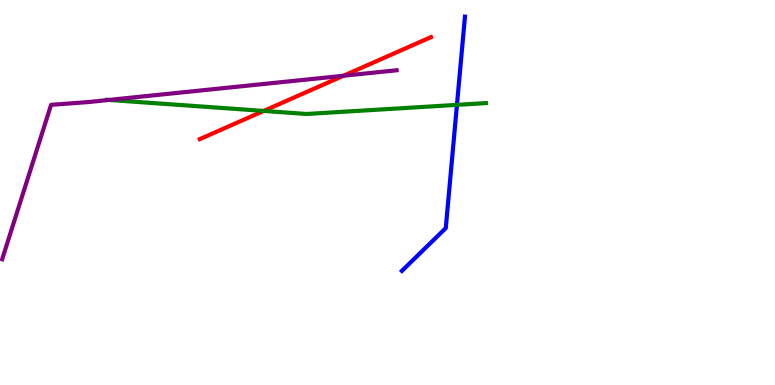[{'lines': ['blue', 'red'], 'intersections': []}, {'lines': ['green', 'red'], 'intersections': [{'x': 3.4, 'y': 7.12}]}, {'lines': ['purple', 'red'], 'intersections': [{'x': 4.43, 'y': 8.03}]}, {'lines': ['blue', 'green'], 'intersections': [{'x': 5.9, 'y': 7.28}]}, {'lines': ['blue', 'purple'], 'intersections': []}, {'lines': ['green', 'purple'], 'intersections': [{'x': 1.41, 'y': 7.4}]}]